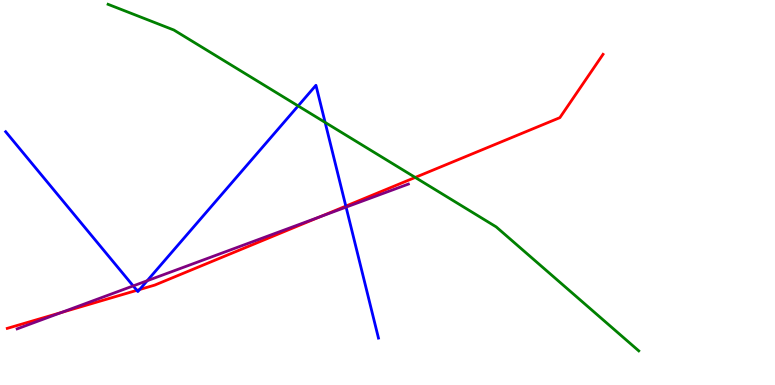[{'lines': ['blue', 'red'], 'intersections': [{'x': 1.77, 'y': 2.46}, {'x': 1.8, 'y': 2.48}, {'x': 4.46, 'y': 4.65}]}, {'lines': ['green', 'red'], 'intersections': [{'x': 5.36, 'y': 5.39}]}, {'lines': ['purple', 'red'], 'intersections': [{'x': 0.791, 'y': 1.88}, {'x': 4.13, 'y': 4.37}]}, {'lines': ['blue', 'green'], 'intersections': [{'x': 3.85, 'y': 7.25}, {'x': 4.2, 'y': 6.82}]}, {'lines': ['blue', 'purple'], 'intersections': [{'x': 1.72, 'y': 2.57}, {'x': 1.9, 'y': 2.71}, {'x': 4.47, 'y': 4.62}]}, {'lines': ['green', 'purple'], 'intersections': []}]